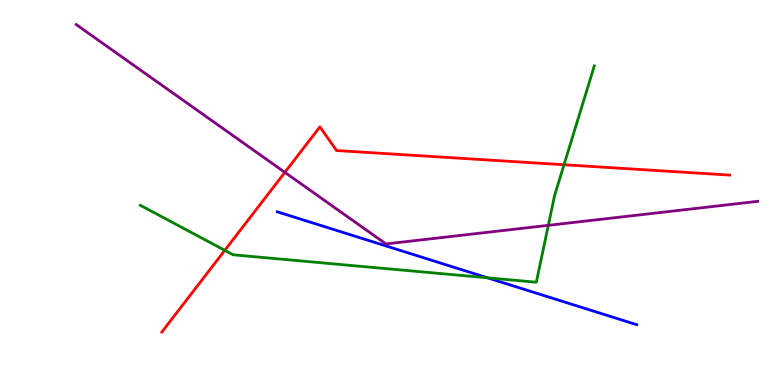[{'lines': ['blue', 'red'], 'intersections': []}, {'lines': ['green', 'red'], 'intersections': [{'x': 2.9, 'y': 3.5}, {'x': 7.28, 'y': 5.72}]}, {'lines': ['purple', 'red'], 'intersections': [{'x': 3.68, 'y': 5.52}]}, {'lines': ['blue', 'green'], 'intersections': [{'x': 6.29, 'y': 2.78}]}, {'lines': ['blue', 'purple'], 'intersections': []}, {'lines': ['green', 'purple'], 'intersections': [{'x': 7.07, 'y': 4.15}]}]